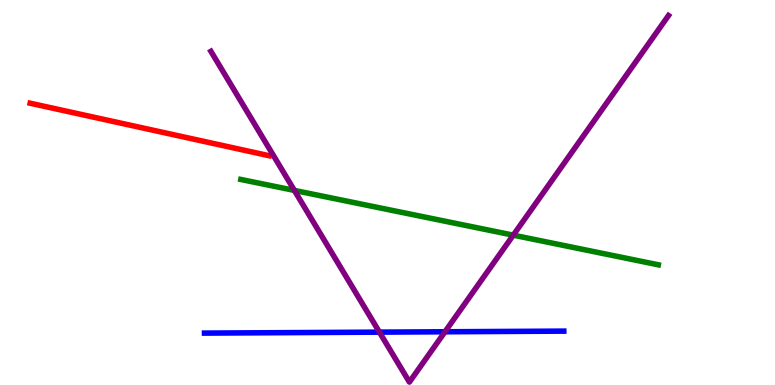[{'lines': ['blue', 'red'], 'intersections': []}, {'lines': ['green', 'red'], 'intersections': []}, {'lines': ['purple', 'red'], 'intersections': []}, {'lines': ['blue', 'green'], 'intersections': []}, {'lines': ['blue', 'purple'], 'intersections': [{'x': 4.9, 'y': 1.37}, {'x': 5.74, 'y': 1.38}]}, {'lines': ['green', 'purple'], 'intersections': [{'x': 3.8, 'y': 5.05}, {'x': 6.62, 'y': 3.89}]}]